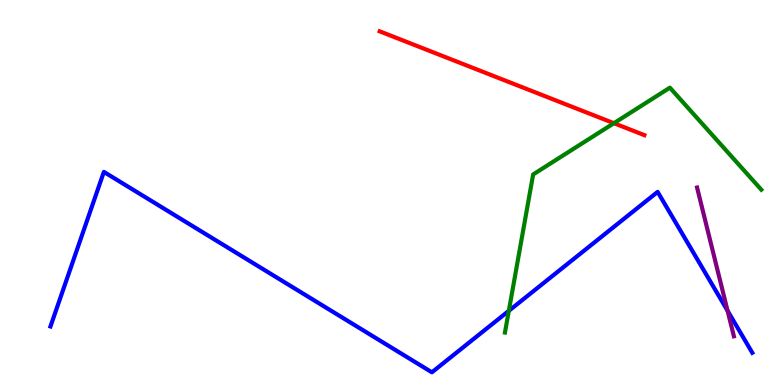[{'lines': ['blue', 'red'], 'intersections': []}, {'lines': ['green', 'red'], 'intersections': [{'x': 7.92, 'y': 6.8}]}, {'lines': ['purple', 'red'], 'intersections': []}, {'lines': ['blue', 'green'], 'intersections': [{'x': 6.57, 'y': 1.93}]}, {'lines': ['blue', 'purple'], 'intersections': [{'x': 9.39, 'y': 1.93}]}, {'lines': ['green', 'purple'], 'intersections': []}]